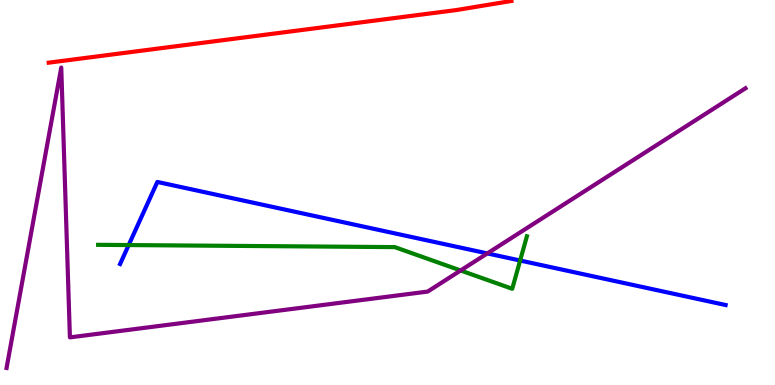[{'lines': ['blue', 'red'], 'intersections': []}, {'lines': ['green', 'red'], 'intersections': []}, {'lines': ['purple', 'red'], 'intersections': []}, {'lines': ['blue', 'green'], 'intersections': [{'x': 1.66, 'y': 3.63}, {'x': 6.71, 'y': 3.23}]}, {'lines': ['blue', 'purple'], 'intersections': [{'x': 6.29, 'y': 3.42}]}, {'lines': ['green', 'purple'], 'intersections': [{'x': 5.94, 'y': 2.97}]}]